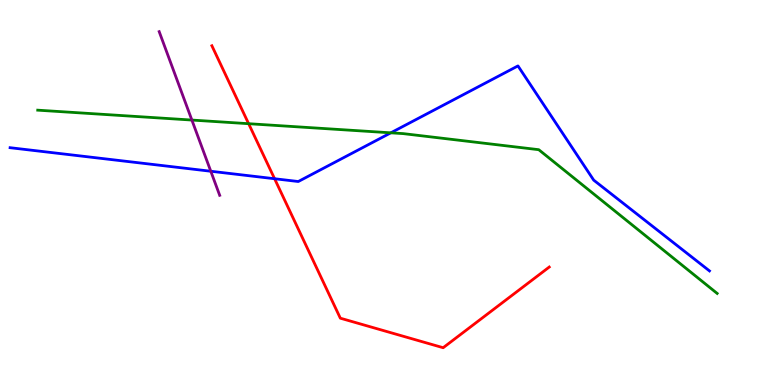[{'lines': ['blue', 'red'], 'intersections': [{'x': 3.54, 'y': 5.36}]}, {'lines': ['green', 'red'], 'intersections': [{'x': 3.21, 'y': 6.79}]}, {'lines': ['purple', 'red'], 'intersections': []}, {'lines': ['blue', 'green'], 'intersections': [{'x': 5.04, 'y': 6.55}]}, {'lines': ['blue', 'purple'], 'intersections': [{'x': 2.72, 'y': 5.55}]}, {'lines': ['green', 'purple'], 'intersections': [{'x': 2.48, 'y': 6.88}]}]